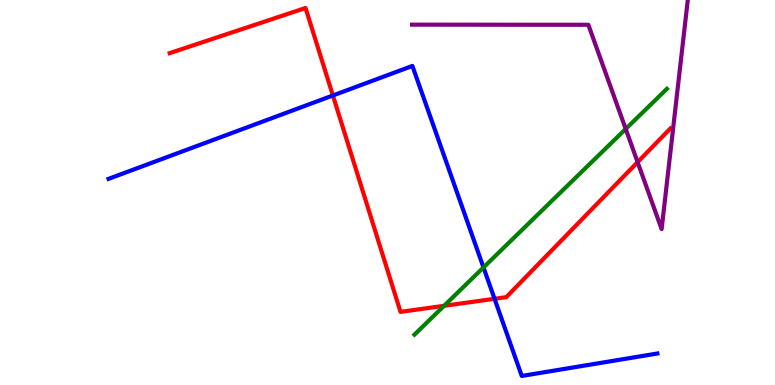[{'lines': ['blue', 'red'], 'intersections': [{'x': 4.3, 'y': 7.52}, {'x': 6.38, 'y': 2.24}]}, {'lines': ['green', 'red'], 'intersections': [{'x': 5.73, 'y': 2.06}]}, {'lines': ['purple', 'red'], 'intersections': [{'x': 8.23, 'y': 5.79}]}, {'lines': ['blue', 'green'], 'intersections': [{'x': 6.24, 'y': 3.05}]}, {'lines': ['blue', 'purple'], 'intersections': []}, {'lines': ['green', 'purple'], 'intersections': [{'x': 8.07, 'y': 6.65}]}]